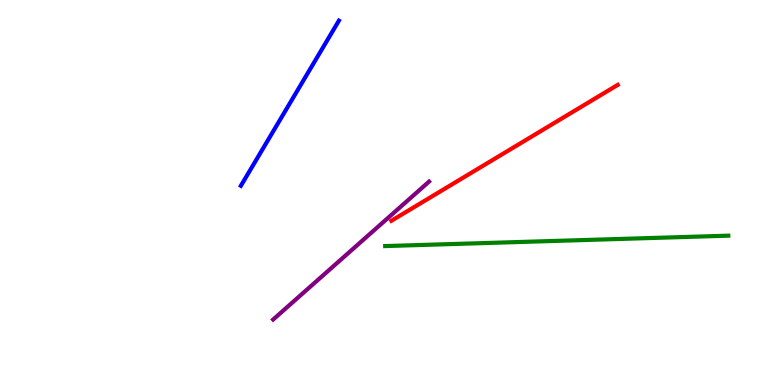[{'lines': ['blue', 'red'], 'intersections': []}, {'lines': ['green', 'red'], 'intersections': []}, {'lines': ['purple', 'red'], 'intersections': []}, {'lines': ['blue', 'green'], 'intersections': []}, {'lines': ['blue', 'purple'], 'intersections': []}, {'lines': ['green', 'purple'], 'intersections': []}]